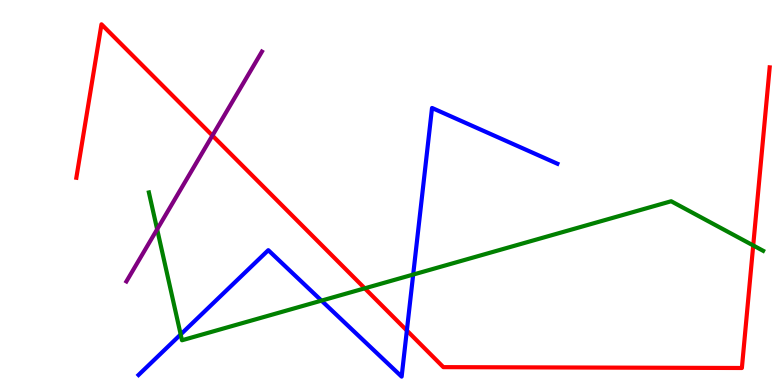[{'lines': ['blue', 'red'], 'intersections': [{'x': 5.25, 'y': 1.42}]}, {'lines': ['green', 'red'], 'intersections': [{'x': 4.71, 'y': 2.51}, {'x': 9.72, 'y': 3.62}]}, {'lines': ['purple', 'red'], 'intersections': [{'x': 2.74, 'y': 6.48}]}, {'lines': ['blue', 'green'], 'intersections': [{'x': 2.33, 'y': 1.31}, {'x': 4.15, 'y': 2.19}, {'x': 5.33, 'y': 2.87}]}, {'lines': ['blue', 'purple'], 'intersections': []}, {'lines': ['green', 'purple'], 'intersections': [{'x': 2.03, 'y': 4.04}]}]